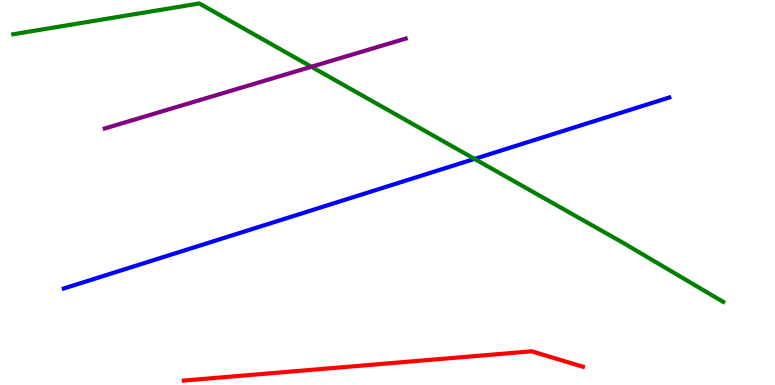[{'lines': ['blue', 'red'], 'intersections': []}, {'lines': ['green', 'red'], 'intersections': []}, {'lines': ['purple', 'red'], 'intersections': []}, {'lines': ['blue', 'green'], 'intersections': [{'x': 6.12, 'y': 5.87}]}, {'lines': ['blue', 'purple'], 'intersections': []}, {'lines': ['green', 'purple'], 'intersections': [{'x': 4.02, 'y': 8.27}]}]